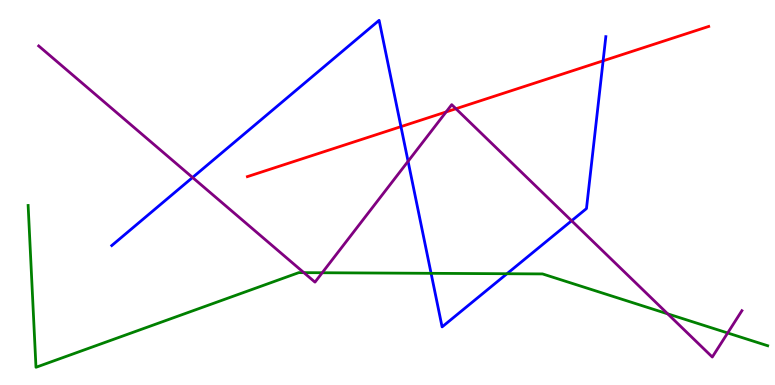[{'lines': ['blue', 'red'], 'intersections': [{'x': 5.17, 'y': 6.71}, {'x': 7.78, 'y': 8.42}]}, {'lines': ['green', 'red'], 'intersections': []}, {'lines': ['purple', 'red'], 'intersections': [{'x': 5.76, 'y': 7.09}, {'x': 5.88, 'y': 7.18}]}, {'lines': ['blue', 'green'], 'intersections': [{'x': 5.56, 'y': 2.9}, {'x': 6.54, 'y': 2.89}]}, {'lines': ['blue', 'purple'], 'intersections': [{'x': 2.48, 'y': 5.39}, {'x': 5.27, 'y': 5.81}, {'x': 7.38, 'y': 4.27}]}, {'lines': ['green', 'purple'], 'intersections': [{'x': 3.92, 'y': 2.92}, {'x': 4.16, 'y': 2.92}, {'x': 8.62, 'y': 1.85}, {'x': 9.39, 'y': 1.35}]}]